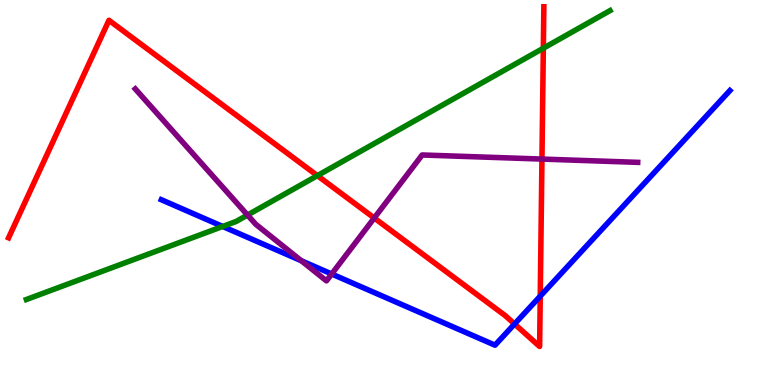[{'lines': ['blue', 'red'], 'intersections': [{'x': 6.64, 'y': 1.58}, {'x': 6.97, 'y': 2.31}]}, {'lines': ['green', 'red'], 'intersections': [{'x': 4.1, 'y': 5.44}, {'x': 7.01, 'y': 8.75}]}, {'lines': ['purple', 'red'], 'intersections': [{'x': 4.83, 'y': 4.34}, {'x': 6.99, 'y': 5.87}]}, {'lines': ['blue', 'green'], 'intersections': [{'x': 2.87, 'y': 4.12}]}, {'lines': ['blue', 'purple'], 'intersections': [{'x': 3.89, 'y': 3.23}, {'x': 4.28, 'y': 2.88}]}, {'lines': ['green', 'purple'], 'intersections': [{'x': 3.19, 'y': 4.41}]}]